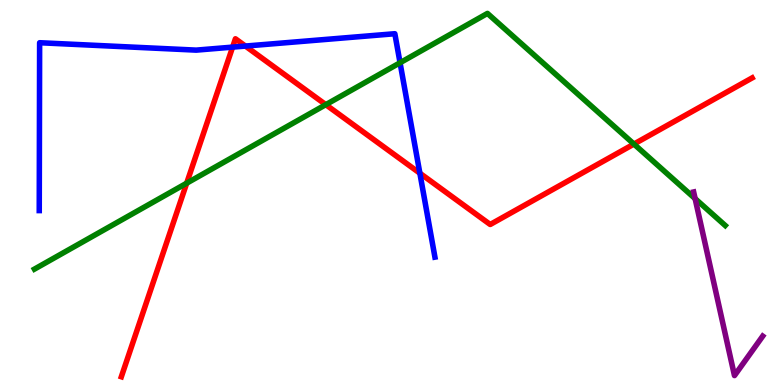[{'lines': ['blue', 'red'], 'intersections': [{'x': 3.0, 'y': 8.78}, {'x': 3.17, 'y': 8.8}, {'x': 5.42, 'y': 5.5}]}, {'lines': ['green', 'red'], 'intersections': [{'x': 2.41, 'y': 5.24}, {'x': 4.2, 'y': 7.28}, {'x': 8.18, 'y': 6.26}]}, {'lines': ['purple', 'red'], 'intersections': []}, {'lines': ['blue', 'green'], 'intersections': [{'x': 5.16, 'y': 8.37}]}, {'lines': ['blue', 'purple'], 'intersections': []}, {'lines': ['green', 'purple'], 'intersections': [{'x': 8.97, 'y': 4.84}]}]